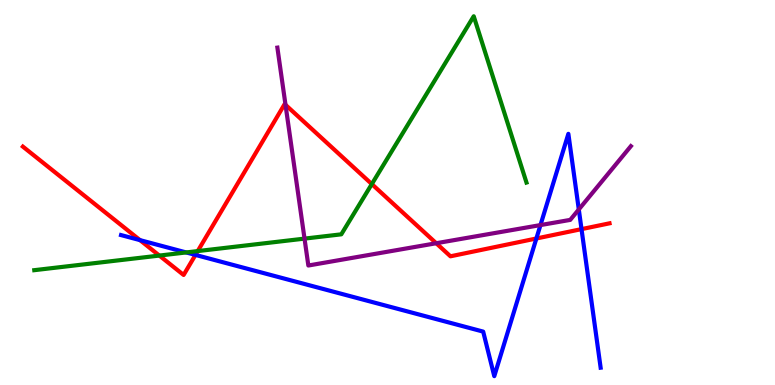[{'lines': ['blue', 'red'], 'intersections': [{'x': 1.81, 'y': 3.76}, {'x': 2.52, 'y': 3.38}, {'x': 6.92, 'y': 3.81}, {'x': 7.5, 'y': 4.05}]}, {'lines': ['green', 'red'], 'intersections': [{'x': 2.06, 'y': 3.36}, {'x': 2.55, 'y': 3.48}, {'x': 4.8, 'y': 5.22}]}, {'lines': ['purple', 'red'], 'intersections': [{'x': 3.68, 'y': 7.28}, {'x': 5.63, 'y': 3.68}]}, {'lines': ['blue', 'green'], 'intersections': [{'x': 2.4, 'y': 3.44}]}, {'lines': ['blue', 'purple'], 'intersections': [{'x': 6.97, 'y': 4.15}, {'x': 7.47, 'y': 4.56}]}, {'lines': ['green', 'purple'], 'intersections': [{'x': 3.93, 'y': 3.8}]}]